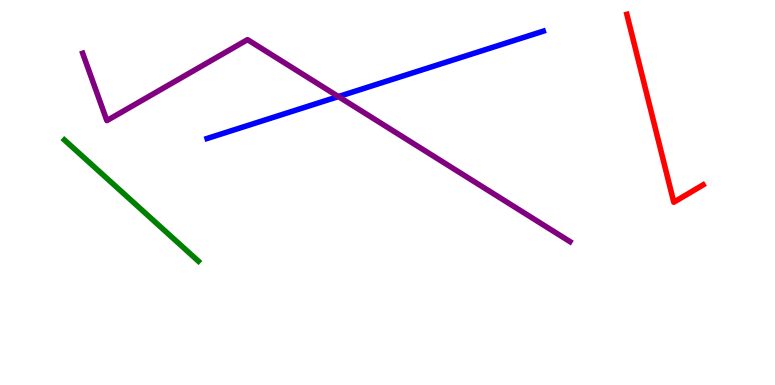[{'lines': ['blue', 'red'], 'intersections': []}, {'lines': ['green', 'red'], 'intersections': []}, {'lines': ['purple', 'red'], 'intersections': []}, {'lines': ['blue', 'green'], 'intersections': []}, {'lines': ['blue', 'purple'], 'intersections': [{'x': 4.37, 'y': 7.49}]}, {'lines': ['green', 'purple'], 'intersections': []}]